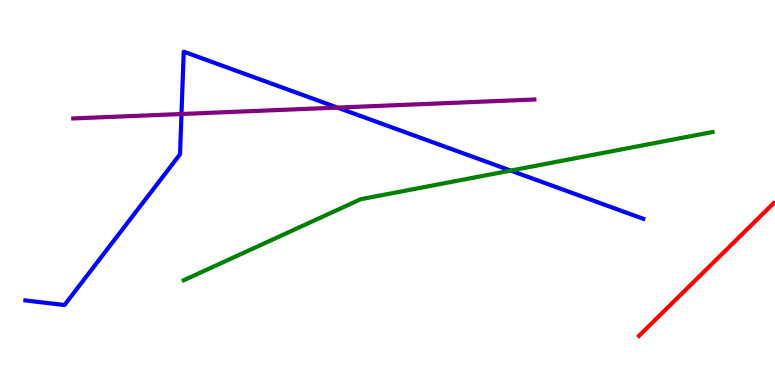[{'lines': ['blue', 'red'], 'intersections': []}, {'lines': ['green', 'red'], 'intersections': []}, {'lines': ['purple', 'red'], 'intersections': []}, {'lines': ['blue', 'green'], 'intersections': [{'x': 6.59, 'y': 5.57}]}, {'lines': ['blue', 'purple'], 'intersections': [{'x': 2.34, 'y': 7.04}, {'x': 4.35, 'y': 7.21}]}, {'lines': ['green', 'purple'], 'intersections': []}]